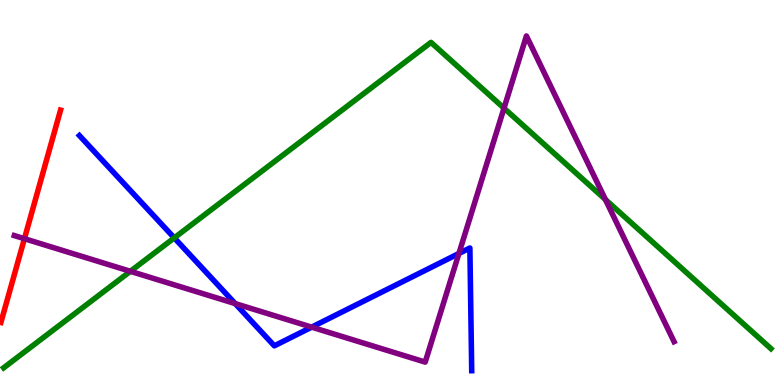[{'lines': ['blue', 'red'], 'intersections': []}, {'lines': ['green', 'red'], 'intersections': []}, {'lines': ['purple', 'red'], 'intersections': [{'x': 0.315, 'y': 3.8}]}, {'lines': ['blue', 'green'], 'intersections': [{'x': 2.25, 'y': 3.82}]}, {'lines': ['blue', 'purple'], 'intersections': [{'x': 3.03, 'y': 2.11}, {'x': 4.02, 'y': 1.5}, {'x': 5.92, 'y': 3.42}]}, {'lines': ['green', 'purple'], 'intersections': [{'x': 1.68, 'y': 2.95}, {'x': 6.5, 'y': 7.19}, {'x': 7.81, 'y': 4.82}]}]